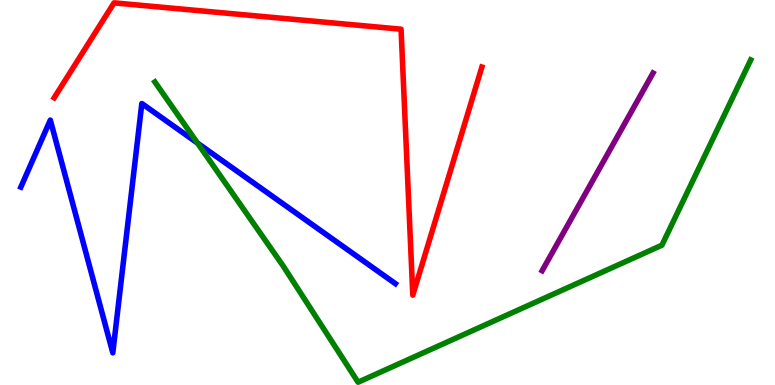[{'lines': ['blue', 'red'], 'intersections': []}, {'lines': ['green', 'red'], 'intersections': []}, {'lines': ['purple', 'red'], 'intersections': []}, {'lines': ['blue', 'green'], 'intersections': [{'x': 2.55, 'y': 6.28}]}, {'lines': ['blue', 'purple'], 'intersections': []}, {'lines': ['green', 'purple'], 'intersections': []}]